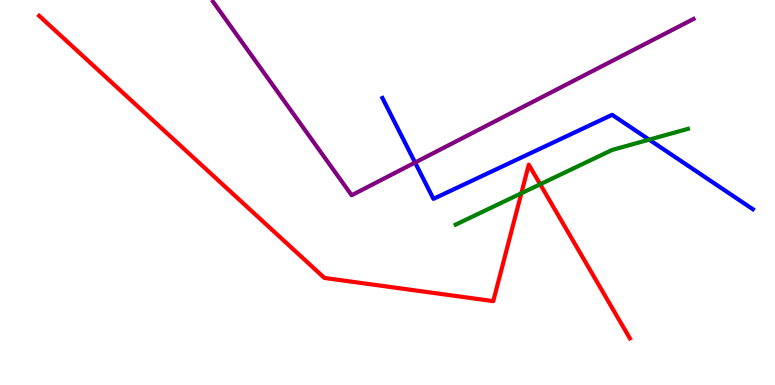[{'lines': ['blue', 'red'], 'intersections': []}, {'lines': ['green', 'red'], 'intersections': [{'x': 6.73, 'y': 4.98}, {'x': 6.97, 'y': 5.21}]}, {'lines': ['purple', 'red'], 'intersections': []}, {'lines': ['blue', 'green'], 'intersections': [{'x': 8.38, 'y': 6.37}]}, {'lines': ['blue', 'purple'], 'intersections': [{'x': 5.36, 'y': 5.78}]}, {'lines': ['green', 'purple'], 'intersections': []}]